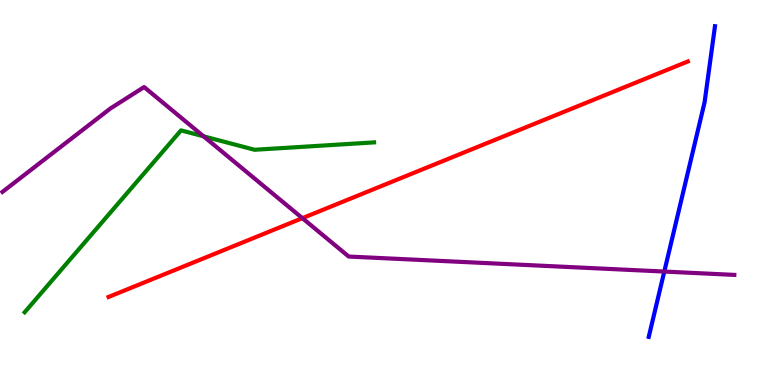[{'lines': ['blue', 'red'], 'intersections': []}, {'lines': ['green', 'red'], 'intersections': []}, {'lines': ['purple', 'red'], 'intersections': [{'x': 3.9, 'y': 4.33}]}, {'lines': ['blue', 'green'], 'intersections': []}, {'lines': ['blue', 'purple'], 'intersections': [{'x': 8.57, 'y': 2.95}]}, {'lines': ['green', 'purple'], 'intersections': [{'x': 2.63, 'y': 6.46}]}]